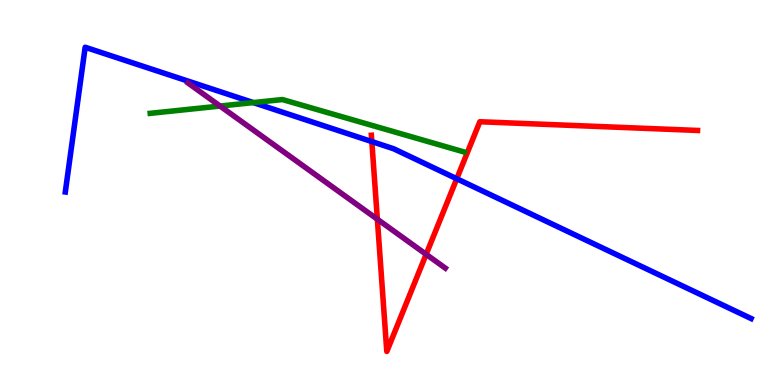[{'lines': ['blue', 'red'], 'intersections': [{'x': 4.8, 'y': 6.32}, {'x': 5.89, 'y': 5.36}]}, {'lines': ['green', 'red'], 'intersections': []}, {'lines': ['purple', 'red'], 'intersections': [{'x': 4.87, 'y': 4.31}, {'x': 5.5, 'y': 3.39}]}, {'lines': ['blue', 'green'], 'intersections': [{'x': 3.27, 'y': 7.34}]}, {'lines': ['blue', 'purple'], 'intersections': []}, {'lines': ['green', 'purple'], 'intersections': [{'x': 2.84, 'y': 7.25}]}]